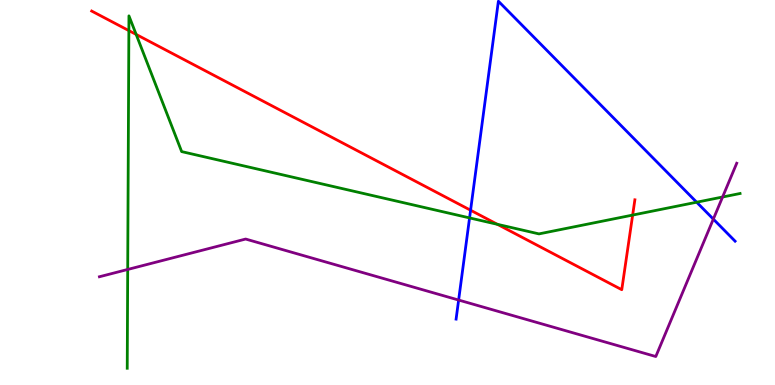[{'lines': ['blue', 'red'], 'intersections': [{'x': 6.07, 'y': 4.54}]}, {'lines': ['green', 'red'], 'intersections': [{'x': 1.66, 'y': 9.2}, {'x': 1.76, 'y': 9.11}, {'x': 6.42, 'y': 4.17}, {'x': 8.16, 'y': 4.41}]}, {'lines': ['purple', 'red'], 'intersections': []}, {'lines': ['blue', 'green'], 'intersections': [{'x': 6.06, 'y': 4.34}, {'x': 8.99, 'y': 4.75}]}, {'lines': ['blue', 'purple'], 'intersections': [{'x': 5.92, 'y': 2.21}, {'x': 9.2, 'y': 4.31}]}, {'lines': ['green', 'purple'], 'intersections': [{'x': 1.65, 'y': 3.0}, {'x': 9.32, 'y': 4.88}]}]